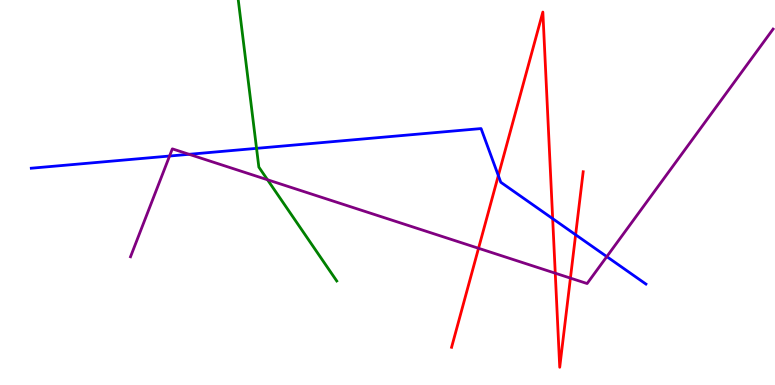[{'lines': ['blue', 'red'], 'intersections': [{'x': 6.43, 'y': 5.44}, {'x': 7.13, 'y': 4.32}, {'x': 7.43, 'y': 3.9}]}, {'lines': ['green', 'red'], 'intersections': []}, {'lines': ['purple', 'red'], 'intersections': [{'x': 6.17, 'y': 3.55}, {'x': 7.16, 'y': 2.9}, {'x': 7.36, 'y': 2.78}]}, {'lines': ['blue', 'green'], 'intersections': [{'x': 3.31, 'y': 6.15}]}, {'lines': ['blue', 'purple'], 'intersections': [{'x': 2.19, 'y': 5.95}, {'x': 2.44, 'y': 5.99}, {'x': 7.83, 'y': 3.33}]}, {'lines': ['green', 'purple'], 'intersections': [{'x': 3.45, 'y': 5.33}]}]